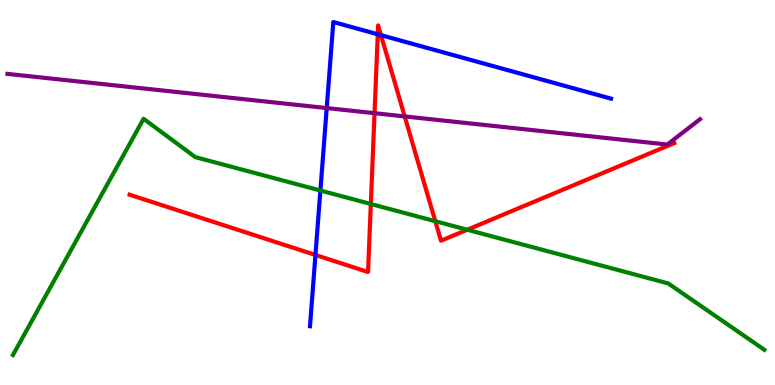[{'lines': ['blue', 'red'], 'intersections': [{'x': 4.07, 'y': 3.38}, {'x': 4.87, 'y': 9.11}, {'x': 4.92, 'y': 9.09}]}, {'lines': ['green', 'red'], 'intersections': [{'x': 4.78, 'y': 4.7}, {'x': 5.62, 'y': 4.25}, {'x': 6.03, 'y': 4.03}]}, {'lines': ['purple', 'red'], 'intersections': [{'x': 4.83, 'y': 7.06}, {'x': 5.22, 'y': 6.98}]}, {'lines': ['blue', 'green'], 'intersections': [{'x': 4.13, 'y': 5.05}]}, {'lines': ['blue', 'purple'], 'intersections': [{'x': 4.22, 'y': 7.19}]}, {'lines': ['green', 'purple'], 'intersections': []}]